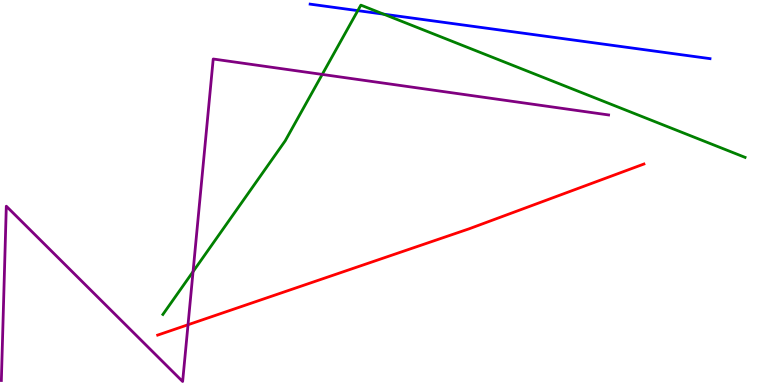[{'lines': ['blue', 'red'], 'intersections': []}, {'lines': ['green', 'red'], 'intersections': []}, {'lines': ['purple', 'red'], 'intersections': [{'x': 2.43, 'y': 1.56}]}, {'lines': ['blue', 'green'], 'intersections': [{'x': 4.62, 'y': 9.72}, {'x': 4.95, 'y': 9.63}]}, {'lines': ['blue', 'purple'], 'intersections': []}, {'lines': ['green', 'purple'], 'intersections': [{'x': 2.49, 'y': 2.94}, {'x': 4.16, 'y': 8.07}]}]